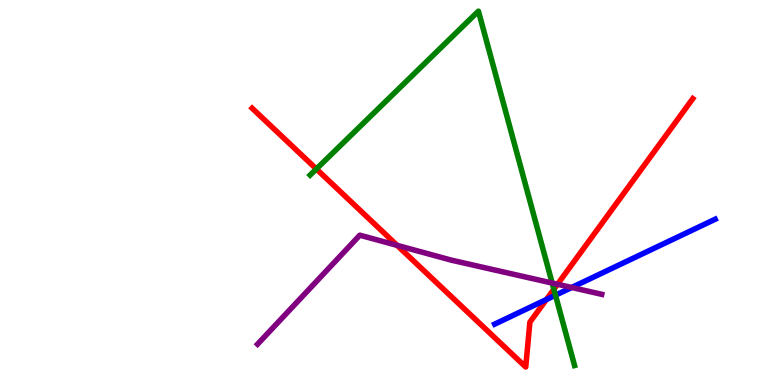[{'lines': ['blue', 'red'], 'intersections': [{'x': 7.05, 'y': 2.22}]}, {'lines': ['green', 'red'], 'intersections': [{'x': 4.08, 'y': 5.61}, {'x': 7.15, 'y': 2.49}]}, {'lines': ['purple', 'red'], 'intersections': [{'x': 5.12, 'y': 3.63}, {'x': 7.19, 'y': 2.62}]}, {'lines': ['blue', 'green'], 'intersections': [{'x': 7.17, 'y': 2.33}]}, {'lines': ['blue', 'purple'], 'intersections': [{'x': 7.38, 'y': 2.53}]}, {'lines': ['green', 'purple'], 'intersections': [{'x': 7.12, 'y': 2.65}]}]